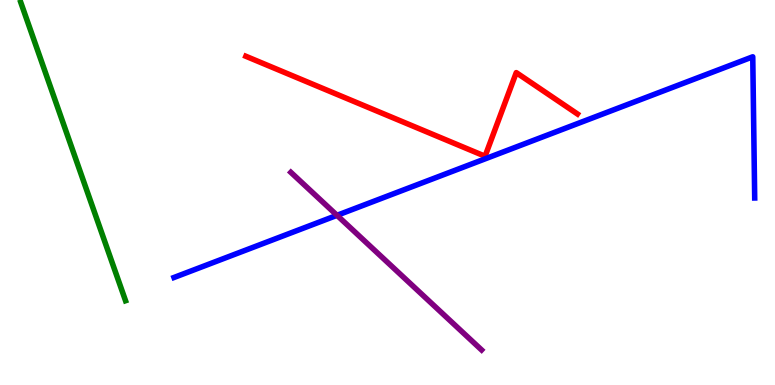[{'lines': ['blue', 'red'], 'intersections': []}, {'lines': ['green', 'red'], 'intersections': []}, {'lines': ['purple', 'red'], 'intersections': []}, {'lines': ['blue', 'green'], 'intersections': []}, {'lines': ['blue', 'purple'], 'intersections': [{'x': 4.35, 'y': 4.41}]}, {'lines': ['green', 'purple'], 'intersections': []}]